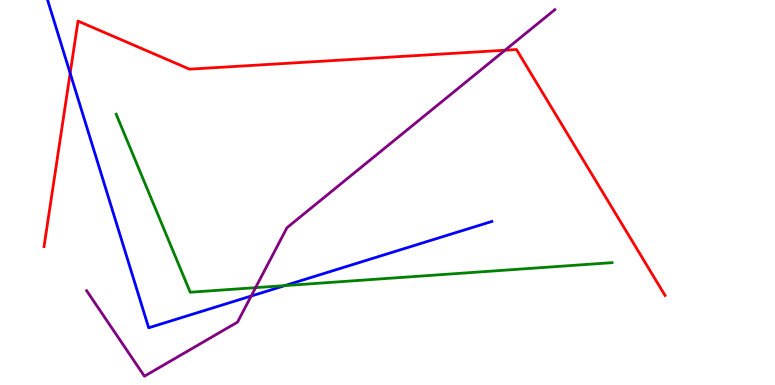[{'lines': ['blue', 'red'], 'intersections': [{'x': 0.905, 'y': 8.1}]}, {'lines': ['green', 'red'], 'intersections': []}, {'lines': ['purple', 'red'], 'intersections': [{'x': 6.52, 'y': 8.7}]}, {'lines': ['blue', 'green'], 'intersections': [{'x': 3.68, 'y': 2.58}]}, {'lines': ['blue', 'purple'], 'intersections': [{'x': 3.24, 'y': 2.31}]}, {'lines': ['green', 'purple'], 'intersections': [{'x': 3.3, 'y': 2.53}]}]